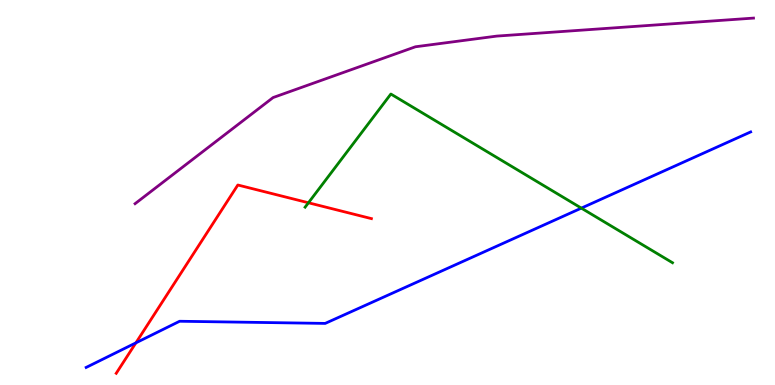[{'lines': ['blue', 'red'], 'intersections': [{'x': 1.75, 'y': 1.09}]}, {'lines': ['green', 'red'], 'intersections': [{'x': 3.98, 'y': 4.73}]}, {'lines': ['purple', 'red'], 'intersections': []}, {'lines': ['blue', 'green'], 'intersections': [{'x': 7.5, 'y': 4.59}]}, {'lines': ['blue', 'purple'], 'intersections': []}, {'lines': ['green', 'purple'], 'intersections': []}]